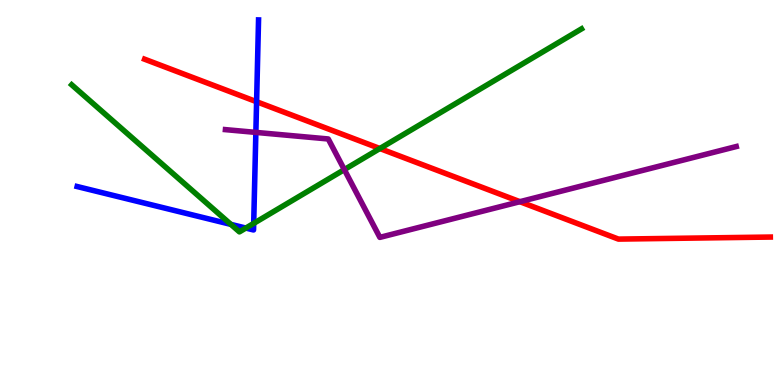[{'lines': ['blue', 'red'], 'intersections': [{'x': 3.31, 'y': 7.36}]}, {'lines': ['green', 'red'], 'intersections': [{'x': 4.9, 'y': 6.14}]}, {'lines': ['purple', 'red'], 'intersections': [{'x': 6.71, 'y': 4.76}]}, {'lines': ['blue', 'green'], 'intersections': [{'x': 2.98, 'y': 4.17}, {'x': 3.17, 'y': 4.08}, {'x': 3.27, 'y': 4.2}]}, {'lines': ['blue', 'purple'], 'intersections': [{'x': 3.3, 'y': 6.56}]}, {'lines': ['green', 'purple'], 'intersections': [{'x': 4.44, 'y': 5.59}]}]